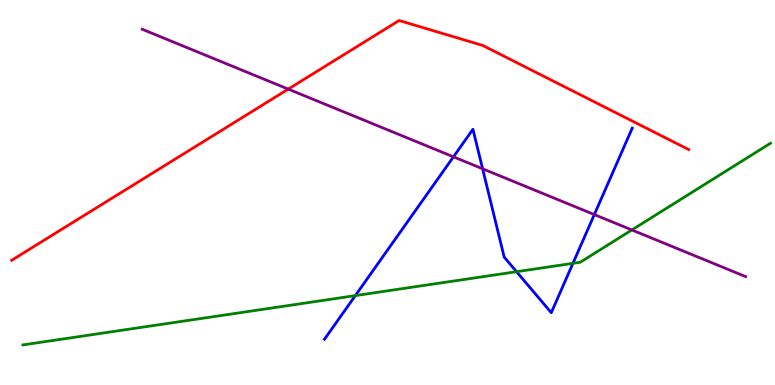[{'lines': ['blue', 'red'], 'intersections': []}, {'lines': ['green', 'red'], 'intersections': []}, {'lines': ['purple', 'red'], 'intersections': [{'x': 3.72, 'y': 7.69}]}, {'lines': ['blue', 'green'], 'intersections': [{'x': 4.58, 'y': 2.32}, {'x': 6.67, 'y': 2.94}, {'x': 7.39, 'y': 3.16}]}, {'lines': ['blue', 'purple'], 'intersections': [{'x': 5.85, 'y': 5.93}, {'x': 6.23, 'y': 5.62}, {'x': 7.67, 'y': 4.43}]}, {'lines': ['green', 'purple'], 'intersections': [{'x': 8.15, 'y': 4.03}]}]